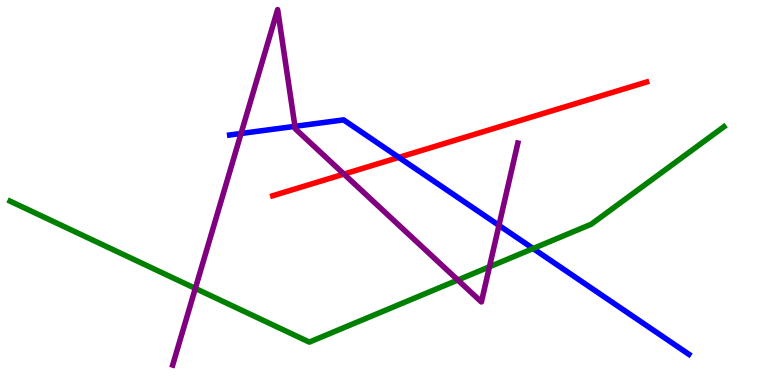[{'lines': ['blue', 'red'], 'intersections': [{'x': 5.15, 'y': 5.91}]}, {'lines': ['green', 'red'], 'intersections': []}, {'lines': ['purple', 'red'], 'intersections': [{'x': 4.44, 'y': 5.48}]}, {'lines': ['blue', 'green'], 'intersections': [{'x': 6.88, 'y': 3.54}]}, {'lines': ['blue', 'purple'], 'intersections': [{'x': 3.11, 'y': 6.53}, {'x': 3.81, 'y': 6.72}, {'x': 6.44, 'y': 4.15}]}, {'lines': ['green', 'purple'], 'intersections': [{'x': 2.52, 'y': 2.51}, {'x': 5.91, 'y': 2.73}, {'x': 6.32, 'y': 3.07}]}]